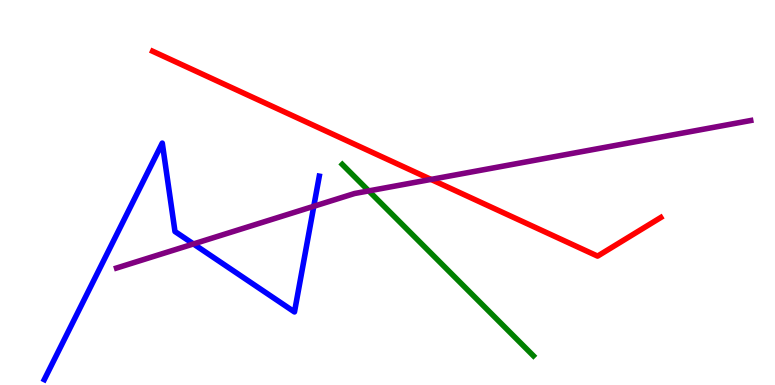[{'lines': ['blue', 'red'], 'intersections': []}, {'lines': ['green', 'red'], 'intersections': []}, {'lines': ['purple', 'red'], 'intersections': [{'x': 5.56, 'y': 5.34}]}, {'lines': ['blue', 'green'], 'intersections': []}, {'lines': ['blue', 'purple'], 'intersections': [{'x': 2.5, 'y': 3.66}, {'x': 4.05, 'y': 4.64}]}, {'lines': ['green', 'purple'], 'intersections': [{'x': 4.76, 'y': 5.04}]}]